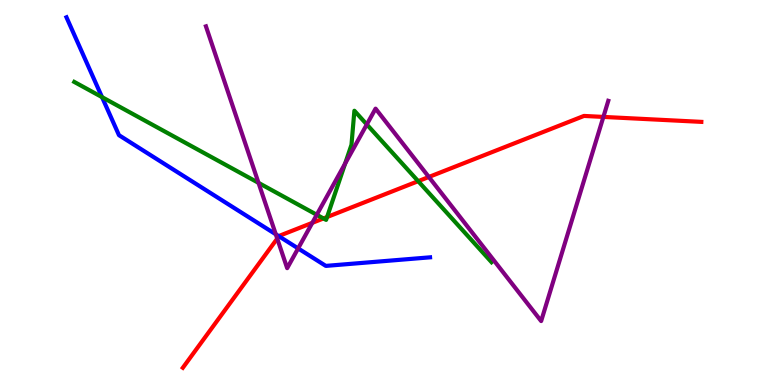[{'lines': ['blue', 'red'], 'intersections': [{'x': 3.6, 'y': 3.86}]}, {'lines': ['green', 'red'], 'intersections': [{'x': 4.17, 'y': 4.33}, {'x': 4.22, 'y': 4.36}, {'x': 5.4, 'y': 5.29}]}, {'lines': ['purple', 'red'], 'intersections': [{'x': 3.58, 'y': 3.8}, {'x': 4.03, 'y': 4.21}, {'x': 5.53, 'y': 5.4}, {'x': 7.79, 'y': 6.96}]}, {'lines': ['blue', 'green'], 'intersections': [{'x': 1.32, 'y': 7.48}]}, {'lines': ['blue', 'purple'], 'intersections': [{'x': 3.56, 'y': 3.91}, {'x': 3.85, 'y': 3.55}]}, {'lines': ['green', 'purple'], 'intersections': [{'x': 3.34, 'y': 5.25}, {'x': 4.09, 'y': 4.42}, {'x': 4.45, 'y': 5.75}, {'x': 4.73, 'y': 6.77}]}]